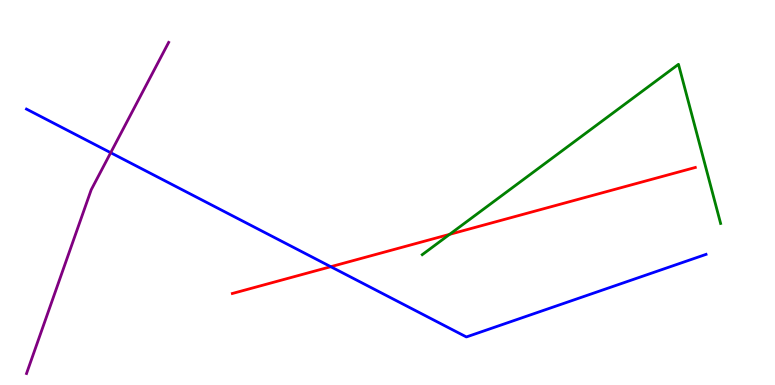[{'lines': ['blue', 'red'], 'intersections': [{'x': 4.27, 'y': 3.07}]}, {'lines': ['green', 'red'], 'intersections': [{'x': 5.8, 'y': 3.91}]}, {'lines': ['purple', 'red'], 'intersections': []}, {'lines': ['blue', 'green'], 'intersections': []}, {'lines': ['blue', 'purple'], 'intersections': [{'x': 1.43, 'y': 6.03}]}, {'lines': ['green', 'purple'], 'intersections': []}]